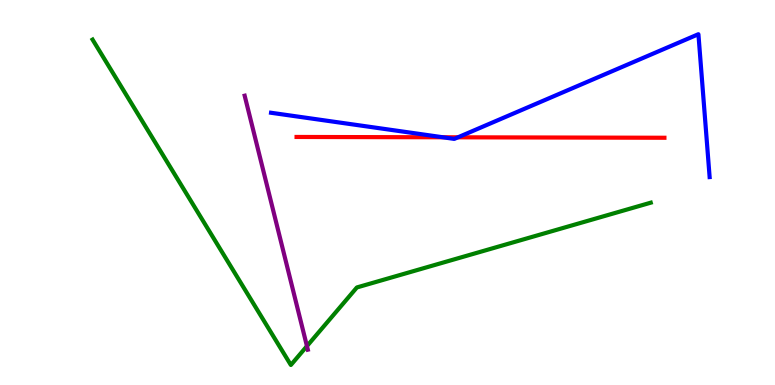[{'lines': ['blue', 'red'], 'intersections': [{'x': 5.71, 'y': 6.43}, {'x': 5.91, 'y': 6.43}]}, {'lines': ['green', 'red'], 'intersections': []}, {'lines': ['purple', 'red'], 'intersections': []}, {'lines': ['blue', 'green'], 'intersections': []}, {'lines': ['blue', 'purple'], 'intersections': []}, {'lines': ['green', 'purple'], 'intersections': [{'x': 3.96, 'y': 1.01}]}]